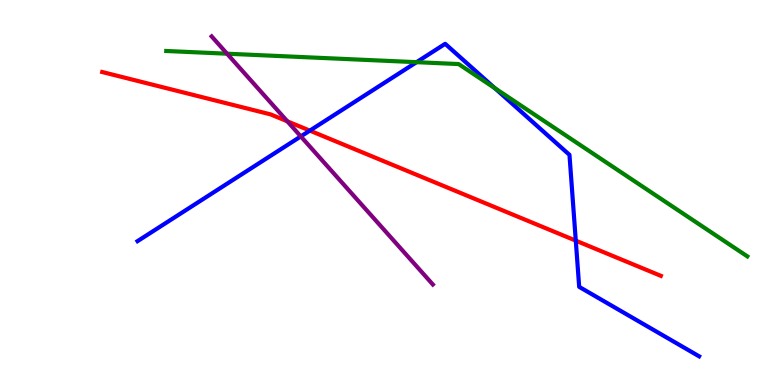[{'lines': ['blue', 'red'], 'intersections': [{'x': 4.0, 'y': 6.61}, {'x': 7.43, 'y': 3.75}]}, {'lines': ['green', 'red'], 'intersections': []}, {'lines': ['purple', 'red'], 'intersections': [{'x': 3.71, 'y': 6.85}]}, {'lines': ['blue', 'green'], 'intersections': [{'x': 5.37, 'y': 8.38}, {'x': 6.39, 'y': 7.71}]}, {'lines': ['blue', 'purple'], 'intersections': [{'x': 3.88, 'y': 6.46}]}, {'lines': ['green', 'purple'], 'intersections': [{'x': 2.93, 'y': 8.61}]}]